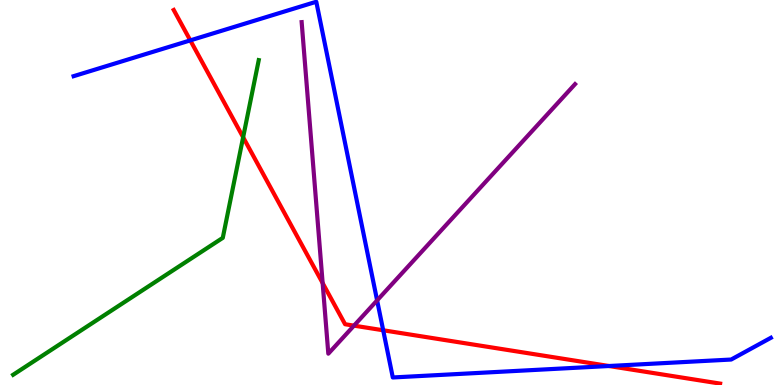[{'lines': ['blue', 'red'], 'intersections': [{'x': 2.46, 'y': 8.95}, {'x': 4.94, 'y': 1.42}, {'x': 7.86, 'y': 0.493}]}, {'lines': ['green', 'red'], 'intersections': [{'x': 3.14, 'y': 6.43}]}, {'lines': ['purple', 'red'], 'intersections': [{'x': 4.16, 'y': 2.65}, {'x': 4.57, 'y': 1.54}]}, {'lines': ['blue', 'green'], 'intersections': []}, {'lines': ['blue', 'purple'], 'intersections': [{'x': 4.87, 'y': 2.2}]}, {'lines': ['green', 'purple'], 'intersections': []}]